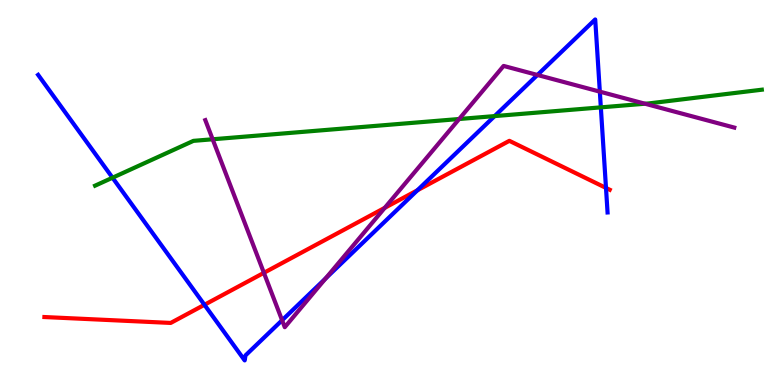[{'lines': ['blue', 'red'], 'intersections': [{'x': 2.64, 'y': 2.08}, {'x': 5.39, 'y': 5.06}, {'x': 7.82, 'y': 5.12}]}, {'lines': ['green', 'red'], 'intersections': []}, {'lines': ['purple', 'red'], 'intersections': [{'x': 3.41, 'y': 2.91}, {'x': 4.96, 'y': 4.6}]}, {'lines': ['blue', 'green'], 'intersections': [{'x': 1.45, 'y': 5.38}, {'x': 6.38, 'y': 6.98}, {'x': 7.75, 'y': 7.21}]}, {'lines': ['blue', 'purple'], 'intersections': [{'x': 3.64, 'y': 1.68}, {'x': 4.2, 'y': 2.77}, {'x': 6.93, 'y': 8.05}, {'x': 7.74, 'y': 7.62}]}, {'lines': ['green', 'purple'], 'intersections': [{'x': 2.74, 'y': 6.38}, {'x': 5.92, 'y': 6.91}, {'x': 8.32, 'y': 7.31}]}]